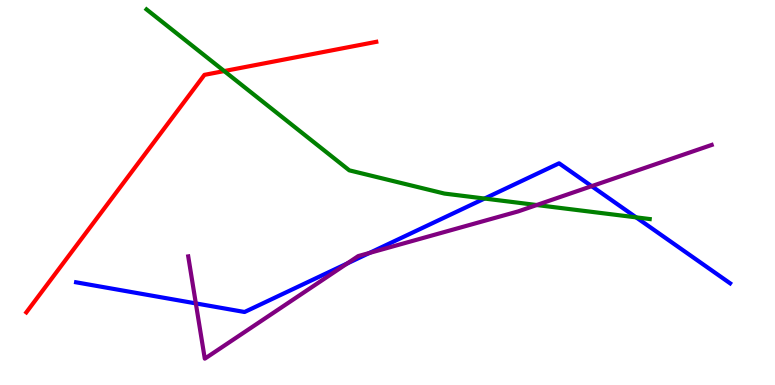[{'lines': ['blue', 'red'], 'intersections': []}, {'lines': ['green', 'red'], 'intersections': [{'x': 2.89, 'y': 8.15}]}, {'lines': ['purple', 'red'], 'intersections': []}, {'lines': ['blue', 'green'], 'intersections': [{'x': 6.25, 'y': 4.84}, {'x': 8.21, 'y': 4.35}]}, {'lines': ['blue', 'purple'], 'intersections': [{'x': 2.53, 'y': 2.12}, {'x': 4.48, 'y': 3.16}, {'x': 4.77, 'y': 3.43}, {'x': 7.63, 'y': 5.16}]}, {'lines': ['green', 'purple'], 'intersections': [{'x': 6.93, 'y': 4.67}]}]